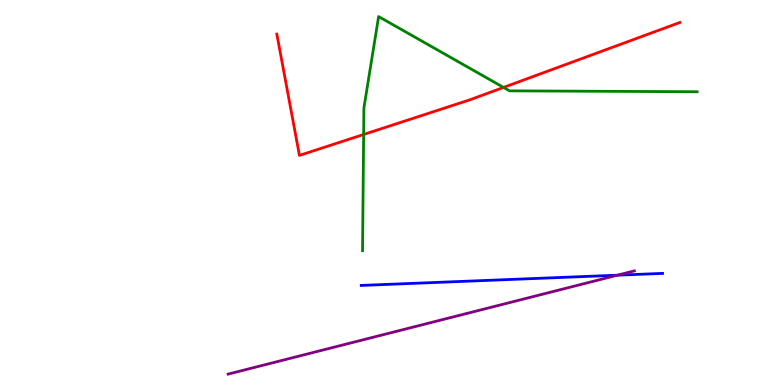[{'lines': ['blue', 'red'], 'intersections': []}, {'lines': ['green', 'red'], 'intersections': [{'x': 4.69, 'y': 6.51}, {'x': 6.5, 'y': 7.73}]}, {'lines': ['purple', 'red'], 'intersections': []}, {'lines': ['blue', 'green'], 'intersections': []}, {'lines': ['blue', 'purple'], 'intersections': [{'x': 7.97, 'y': 2.85}]}, {'lines': ['green', 'purple'], 'intersections': []}]